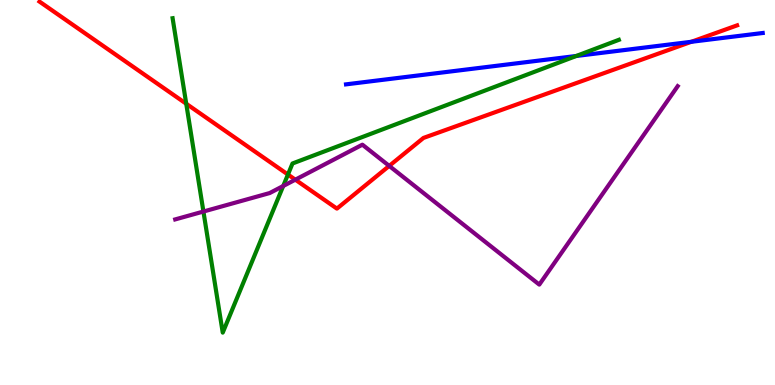[{'lines': ['blue', 'red'], 'intersections': [{'x': 8.92, 'y': 8.91}]}, {'lines': ['green', 'red'], 'intersections': [{'x': 2.4, 'y': 7.31}, {'x': 3.72, 'y': 5.47}]}, {'lines': ['purple', 'red'], 'intersections': [{'x': 3.81, 'y': 5.33}, {'x': 5.02, 'y': 5.69}]}, {'lines': ['blue', 'green'], 'intersections': [{'x': 7.44, 'y': 8.55}]}, {'lines': ['blue', 'purple'], 'intersections': []}, {'lines': ['green', 'purple'], 'intersections': [{'x': 2.62, 'y': 4.51}, {'x': 3.65, 'y': 5.17}]}]